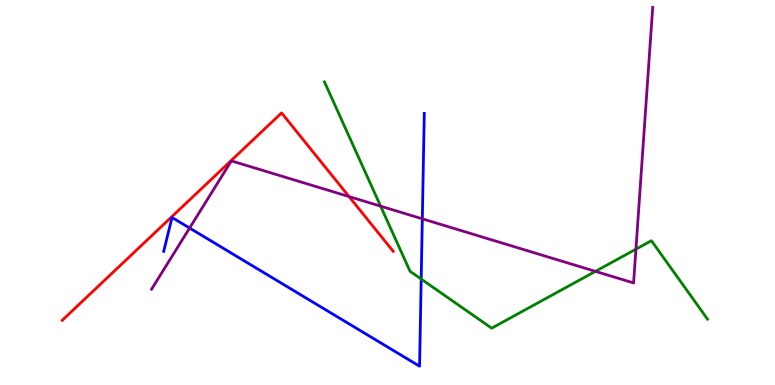[{'lines': ['blue', 'red'], 'intersections': []}, {'lines': ['green', 'red'], 'intersections': []}, {'lines': ['purple', 'red'], 'intersections': [{'x': 4.5, 'y': 4.89}]}, {'lines': ['blue', 'green'], 'intersections': [{'x': 5.43, 'y': 2.75}]}, {'lines': ['blue', 'purple'], 'intersections': [{'x': 2.45, 'y': 4.08}, {'x': 5.45, 'y': 4.32}]}, {'lines': ['green', 'purple'], 'intersections': [{'x': 4.91, 'y': 4.65}, {'x': 7.68, 'y': 2.95}, {'x': 8.21, 'y': 3.53}]}]